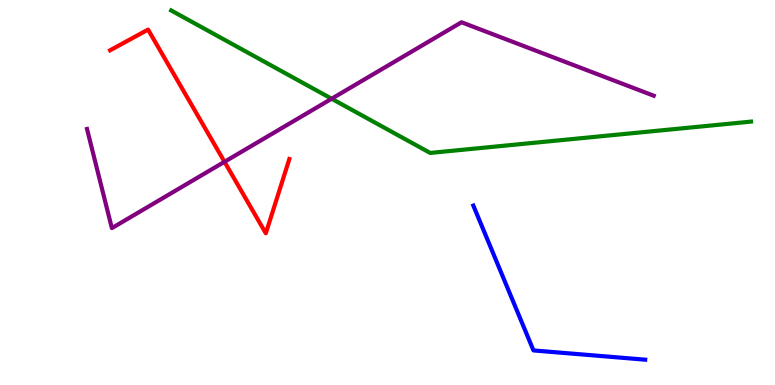[{'lines': ['blue', 'red'], 'intersections': []}, {'lines': ['green', 'red'], 'intersections': []}, {'lines': ['purple', 'red'], 'intersections': [{'x': 2.9, 'y': 5.8}]}, {'lines': ['blue', 'green'], 'intersections': []}, {'lines': ['blue', 'purple'], 'intersections': []}, {'lines': ['green', 'purple'], 'intersections': [{'x': 4.28, 'y': 7.44}]}]